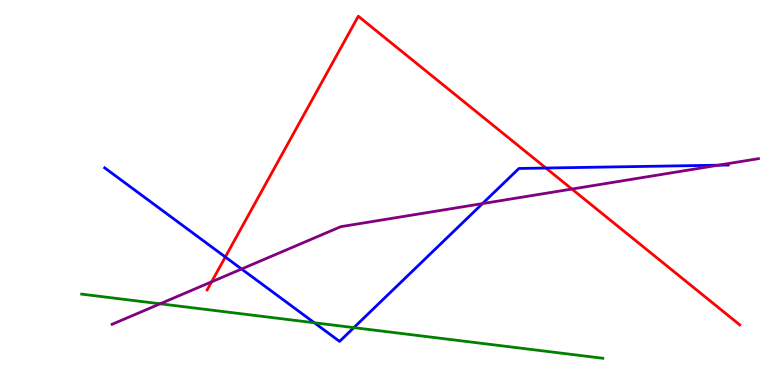[{'lines': ['blue', 'red'], 'intersections': [{'x': 2.91, 'y': 3.32}, {'x': 7.04, 'y': 5.64}]}, {'lines': ['green', 'red'], 'intersections': []}, {'lines': ['purple', 'red'], 'intersections': [{'x': 2.73, 'y': 2.68}, {'x': 7.38, 'y': 5.09}]}, {'lines': ['blue', 'green'], 'intersections': [{'x': 4.06, 'y': 1.62}, {'x': 4.57, 'y': 1.49}]}, {'lines': ['blue', 'purple'], 'intersections': [{'x': 3.12, 'y': 3.01}, {'x': 6.23, 'y': 4.71}, {'x': 9.27, 'y': 5.71}]}, {'lines': ['green', 'purple'], 'intersections': [{'x': 2.07, 'y': 2.11}]}]